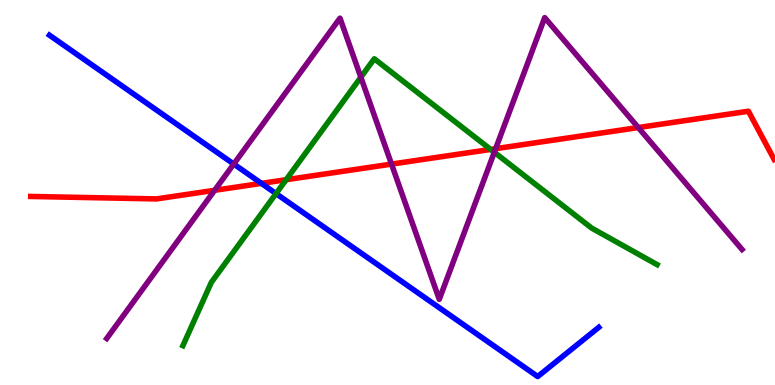[{'lines': ['blue', 'red'], 'intersections': [{'x': 3.37, 'y': 5.24}]}, {'lines': ['green', 'red'], 'intersections': [{'x': 3.69, 'y': 5.33}, {'x': 6.33, 'y': 6.12}]}, {'lines': ['purple', 'red'], 'intersections': [{'x': 2.77, 'y': 5.06}, {'x': 5.05, 'y': 5.74}, {'x': 6.4, 'y': 6.14}, {'x': 8.24, 'y': 6.69}]}, {'lines': ['blue', 'green'], 'intersections': [{'x': 3.56, 'y': 4.97}]}, {'lines': ['blue', 'purple'], 'intersections': [{'x': 3.02, 'y': 5.74}]}, {'lines': ['green', 'purple'], 'intersections': [{'x': 4.66, 'y': 7.99}, {'x': 6.38, 'y': 6.05}]}]